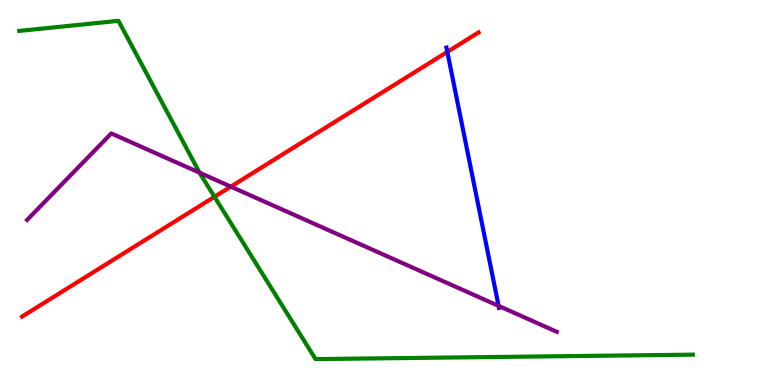[{'lines': ['blue', 'red'], 'intersections': [{'x': 5.77, 'y': 8.65}]}, {'lines': ['green', 'red'], 'intersections': [{'x': 2.77, 'y': 4.89}]}, {'lines': ['purple', 'red'], 'intersections': [{'x': 2.98, 'y': 5.15}]}, {'lines': ['blue', 'green'], 'intersections': []}, {'lines': ['blue', 'purple'], 'intersections': [{'x': 6.43, 'y': 2.05}]}, {'lines': ['green', 'purple'], 'intersections': [{'x': 2.58, 'y': 5.51}]}]